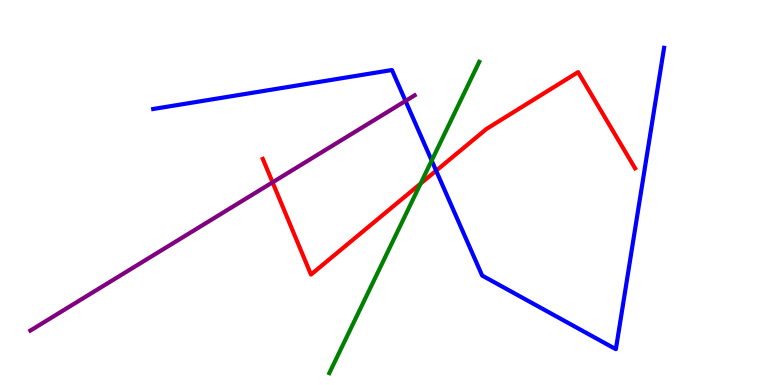[{'lines': ['blue', 'red'], 'intersections': [{'x': 5.63, 'y': 5.57}]}, {'lines': ['green', 'red'], 'intersections': [{'x': 5.43, 'y': 5.23}]}, {'lines': ['purple', 'red'], 'intersections': [{'x': 3.52, 'y': 5.26}]}, {'lines': ['blue', 'green'], 'intersections': [{'x': 5.57, 'y': 5.83}]}, {'lines': ['blue', 'purple'], 'intersections': [{'x': 5.23, 'y': 7.38}]}, {'lines': ['green', 'purple'], 'intersections': []}]